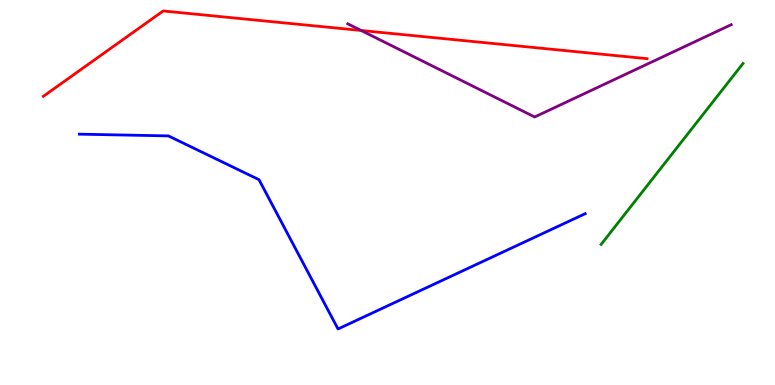[{'lines': ['blue', 'red'], 'intersections': []}, {'lines': ['green', 'red'], 'intersections': []}, {'lines': ['purple', 'red'], 'intersections': [{'x': 4.66, 'y': 9.21}]}, {'lines': ['blue', 'green'], 'intersections': []}, {'lines': ['blue', 'purple'], 'intersections': []}, {'lines': ['green', 'purple'], 'intersections': []}]